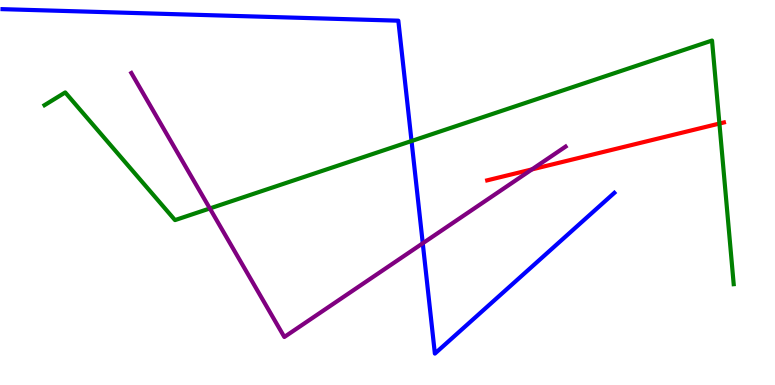[{'lines': ['blue', 'red'], 'intersections': []}, {'lines': ['green', 'red'], 'intersections': [{'x': 9.28, 'y': 6.79}]}, {'lines': ['purple', 'red'], 'intersections': [{'x': 6.86, 'y': 5.6}]}, {'lines': ['blue', 'green'], 'intersections': [{'x': 5.31, 'y': 6.34}]}, {'lines': ['blue', 'purple'], 'intersections': [{'x': 5.45, 'y': 3.68}]}, {'lines': ['green', 'purple'], 'intersections': [{'x': 2.71, 'y': 4.59}]}]